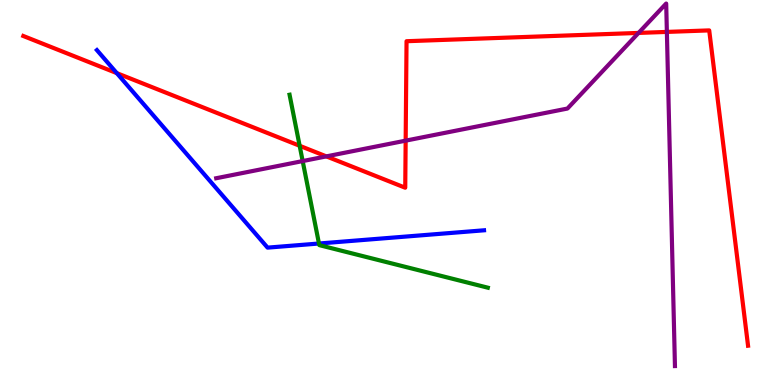[{'lines': ['blue', 'red'], 'intersections': [{'x': 1.51, 'y': 8.1}]}, {'lines': ['green', 'red'], 'intersections': [{'x': 3.87, 'y': 6.21}]}, {'lines': ['purple', 'red'], 'intersections': [{'x': 4.21, 'y': 5.94}, {'x': 5.23, 'y': 6.35}, {'x': 8.24, 'y': 9.14}, {'x': 8.6, 'y': 9.17}]}, {'lines': ['blue', 'green'], 'intersections': [{'x': 4.12, 'y': 3.67}]}, {'lines': ['blue', 'purple'], 'intersections': []}, {'lines': ['green', 'purple'], 'intersections': [{'x': 3.91, 'y': 5.82}]}]